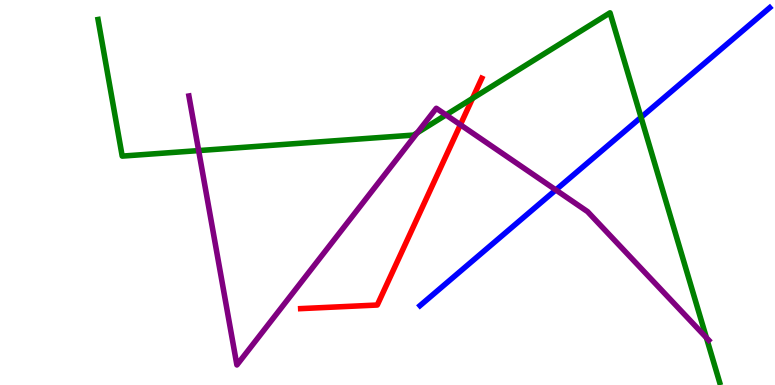[{'lines': ['blue', 'red'], 'intersections': []}, {'lines': ['green', 'red'], 'intersections': [{'x': 6.1, 'y': 7.44}]}, {'lines': ['purple', 'red'], 'intersections': [{'x': 5.94, 'y': 6.76}]}, {'lines': ['blue', 'green'], 'intersections': [{'x': 8.27, 'y': 6.95}]}, {'lines': ['blue', 'purple'], 'intersections': [{'x': 7.17, 'y': 5.07}]}, {'lines': ['green', 'purple'], 'intersections': [{'x': 2.56, 'y': 6.09}, {'x': 5.38, 'y': 6.55}, {'x': 5.75, 'y': 7.02}, {'x': 9.11, 'y': 1.23}]}]